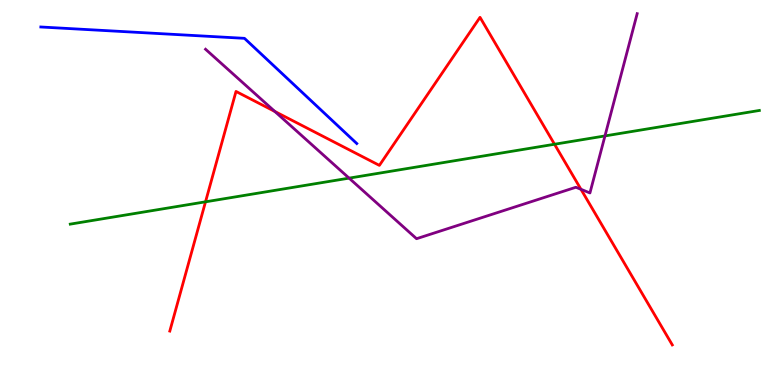[{'lines': ['blue', 'red'], 'intersections': []}, {'lines': ['green', 'red'], 'intersections': [{'x': 2.65, 'y': 4.76}, {'x': 7.16, 'y': 6.25}]}, {'lines': ['purple', 'red'], 'intersections': [{'x': 3.55, 'y': 7.1}, {'x': 7.5, 'y': 5.08}]}, {'lines': ['blue', 'green'], 'intersections': []}, {'lines': ['blue', 'purple'], 'intersections': []}, {'lines': ['green', 'purple'], 'intersections': [{'x': 4.5, 'y': 5.37}, {'x': 7.81, 'y': 6.47}]}]